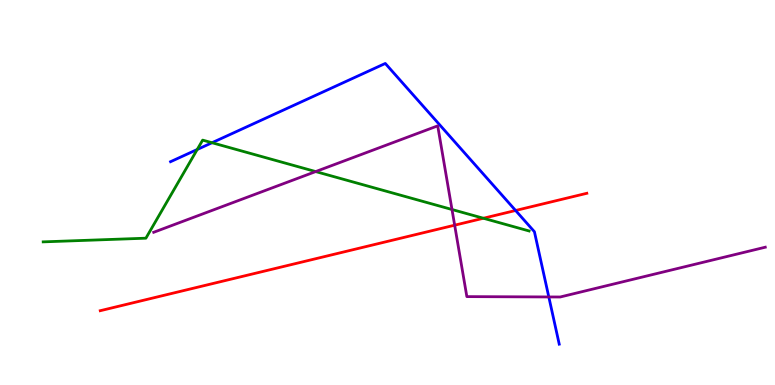[{'lines': ['blue', 'red'], 'intersections': [{'x': 6.65, 'y': 4.53}]}, {'lines': ['green', 'red'], 'intersections': [{'x': 6.24, 'y': 4.33}]}, {'lines': ['purple', 'red'], 'intersections': [{'x': 5.87, 'y': 4.15}]}, {'lines': ['blue', 'green'], 'intersections': [{'x': 2.54, 'y': 6.12}, {'x': 2.74, 'y': 6.29}]}, {'lines': ['blue', 'purple'], 'intersections': [{'x': 7.08, 'y': 2.29}]}, {'lines': ['green', 'purple'], 'intersections': [{'x': 4.07, 'y': 5.54}, {'x': 5.83, 'y': 4.56}]}]